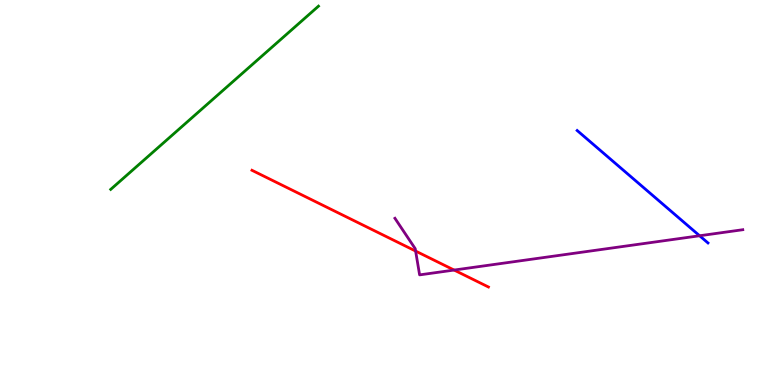[{'lines': ['blue', 'red'], 'intersections': []}, {'lines': ['green', 'red'], 'intersections': []}, {'lines': ['purple', 'red'], 'intersections': [{'x': 5.36, 'y': 3.48}, {'x': 5.86, 'y': 2.99}]}, {'lines': ['blue', 'green'], 'intersections': []}, {'lines': ['blue', 'purple'], 'intersections': [{'x': 9.03, 'y': 3.88}]}, {'lines': ['green', 'purple'], 'intersections': []}]